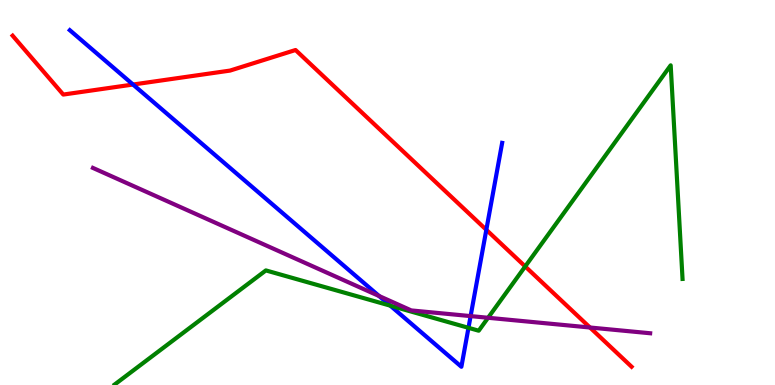[{'lines': ['blue', 'red'], 'intersections': [{'x': 1.72, 'y': 7.8}, {'x': 6.28, 'y': 4.03}]}, {'lines': ['green', 'red'], 'intersections': [{'x': 6.78, 'y': 3.08}]}, {'lines': ['purple', 'red'], 'intersections': [{'x': 7.61, 'y': 1.49}]}, {'lines': ['blue', 'green'], 'intersections': [{'x': 5.04, 'y': 2.06}, {'x': 6.04, 'y': 1.49}]}, {'lines': ['blue', 'purple'], 'intersections': [{'x': 4.89, 'y': 2.31}, {'x': 6.07, 'y': 1.79}]}, {'lines': ['green', 'purple'], 'intersections': [{'x': 6.3, 'y': 1.75}]}]